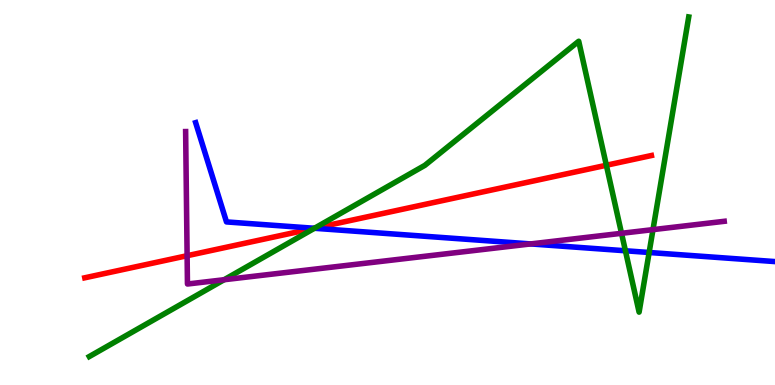[{'lines': ['blue', 'red'], 'intersections': [{'x': 4.06, 'y': 4.07}]}, {'lines': ['green', 'red'], 'intersections': [{'x': 4.06, 'y': 4.07}, {'x': 7.82, 'y': 5.71}]}, {'lines': ['purple', 'red'], 'intersections': [{'x': 2.41, 'y': 3.36}]}, {'lines': ['blue', 'green'], 'intersections': [{'x': 4.06, 'y': 4.07}, {'x': 8.07, 'y': 3.49}, {'x': 8.38, 'y': 3.44}]}, {'lines': ['blue', 'purple'], 'intersections': [{'x': 6.85, 'y': 3.66}]}, {'lines': ['green', 'purple'], 'intersections': [{'x': 2.89, 'y': 2.73}, {'x': 8.02, 'y': 3.94}, {'x': 8.43, 'y': 4.04}]}]